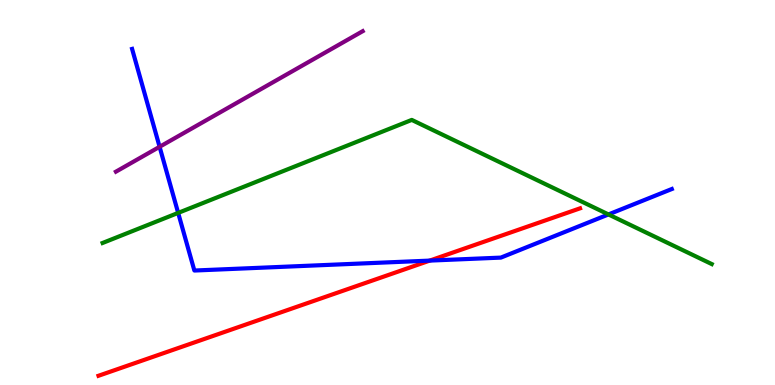[{'lines': ['blue', 'red'], 'intersections': [{'x': 5.54, 'y': 3.23}]}, {'lines': ['green', 'red'], 'intersections': []}, {'lines': ['purple', 'red'], 'intersections': []}, {'lines': ['blue', 'green'], 'intersections': [{'x': 2.3, 'y': 4.47}, {'x': 7.85, 'y': 4.43}]}, {'lines': ['blue', 'purple'], 'intersections': [{'x': 2.06, 'y': 6.19}]}, {'lines': ['green', 'purple'], 'intersections': []}]